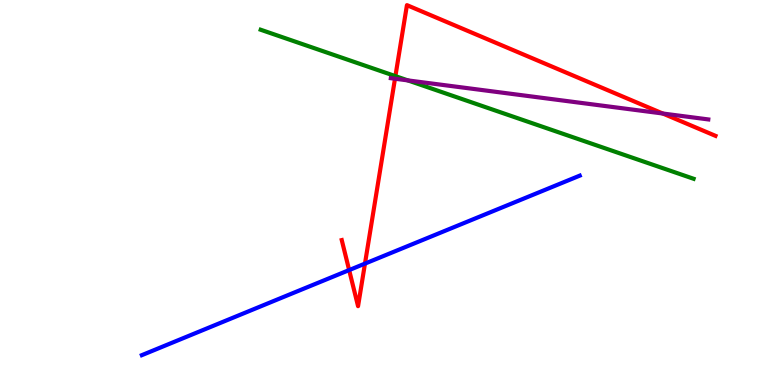[{'lines': ['blue', 'red'], 'intersections': [{'x': 4.51, 'y': 2.98}, {'x': 4.71, 'y': 3.15}]}, {'lines': ['green', 'red'], 'intersections': [{'x': 5.1, 'y': 8.02}]}, {'lines': ['purple', 'red'], 'intersections': [{'x': 5.1, 'y': 7.96}, {'x': 8.55, 'y': 7.05}]}, {'lines': ['blue', 'green'], 'intersections': []}, {'lines': ['blue', 'purple'], 'intersections': []}, {'lines': ['green', 'purple'], 'intersections': [{'x': 5.26, 'y': 7.91}]}]